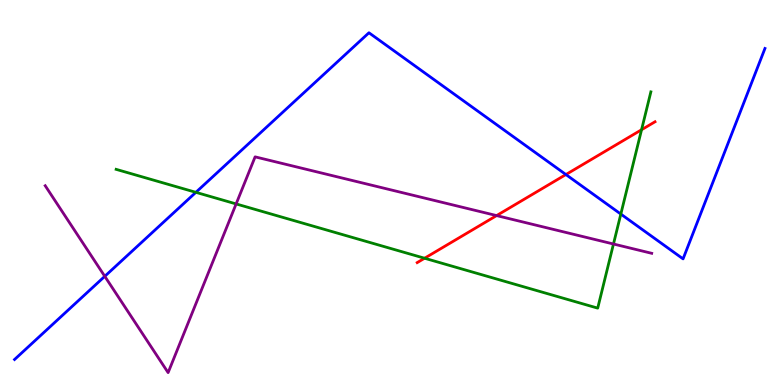[{'lines': ['blue', 'red'], 'intersections': [{'x': 7.3, 'y': 5.47}]}, {'lines': ['green', 'red'], 'intersections': [{'x': 5.48, 'y': 3.29}, {'x': 8.28, 'y': 6.63}]}, {'lines': ['purple', 'red'], 'intersections': [{'x': 6.41, 'y': 4.4}]}, {'lines': ['blue', 'green'], 'intersections': [{'x': 2.53, 'y': 5.0}, {'x': 8.01, 'y': 4.44}]}, {'lines': ['blue', 'purple'], 'intersections': [{'x': 1.35, 'y': 2.82}]}, {'lines': ['green', 'purple'], 'intersections': [{'x': 3.05, 'y': 4.7}, {'x': 7.92, 'y': 3.66}]}]